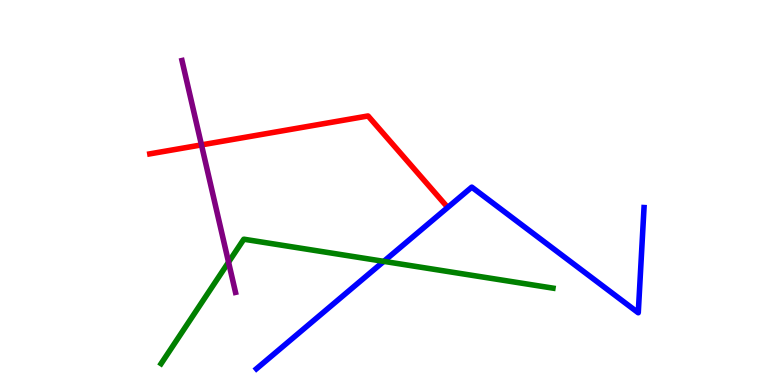[{'lines': ['blue', 'red'], 'intersections': []}, {'lines': ['green', 'red'], 'intersections': []}, {'lines': ['purple', 'red'], 'intersections': [{'x': 2.6, 'y': 6.24}]}, {'lines': ['blue', 'green'], 'intersections': [{'x': 4.95, 'y': 3.21}]}, {'lines': ['blue', 'purple'], 'intersections': []}, {'lines': ['green', 'purple'], 'intersections': [{'x': 2.95, 'y': 3.19}]}]